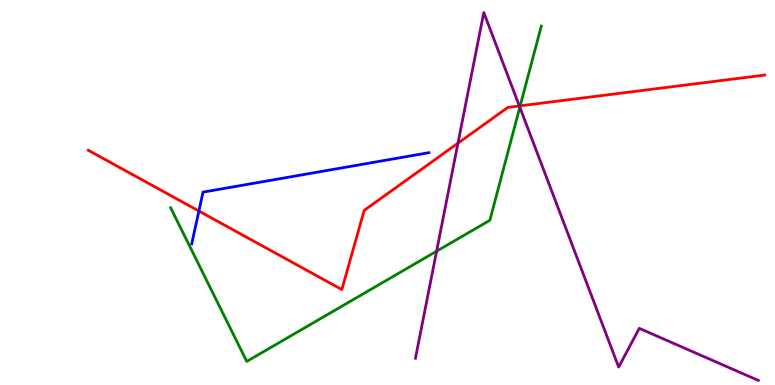[{'lines': ['blue', 'red'], 'intersections': [{'x': 2.57, 'y': 4.52}]}, {'lines': ['green', 'red'], 'intersections': [{'x': 6.71, 'y': 7.25}]}, {'lines': ['purple', 'red'], 'intersections': [{'x': 5.91, 'y': 6.28}, {'x': 6.7, 'y': 7.25}]}, {'lines': ['blue', 'green'], 'intersections': []}, {'lines': ['blue', 'purple'], 'intersections': []}, {'lines': ['green', 'purple'], 'intersections': [{'x': 5.63, 'y': 3.47}, {'x': 6.71, 'y': 7.22}]}]